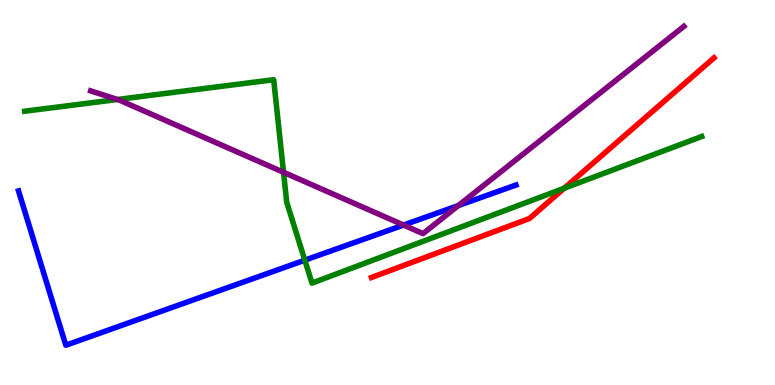[{'lines': ['blue', 'red'], 'intersections': []}, {'lines': ['green', 'red'], 'intersections': [{'x': 7.28, 'y': 5.11}]}, {'lines': ['purple', 'red'], 'intersections': []}, {'lines': ['blue', 'green'], 'intersections': [{'x': 3.93, 'y': 3.24}]}, {'lines': ['blue', 'purple'], 'intersections': [{'x': 5.21, 'y': 4.15}, {'x': 5.91, 'y': 4.66}]}, {'lines': ['green', 'purple'], 'intersections': [{'x': 1.52, 'y': 7.42}, {'x': 3.66, 'y': 5.52}]}]